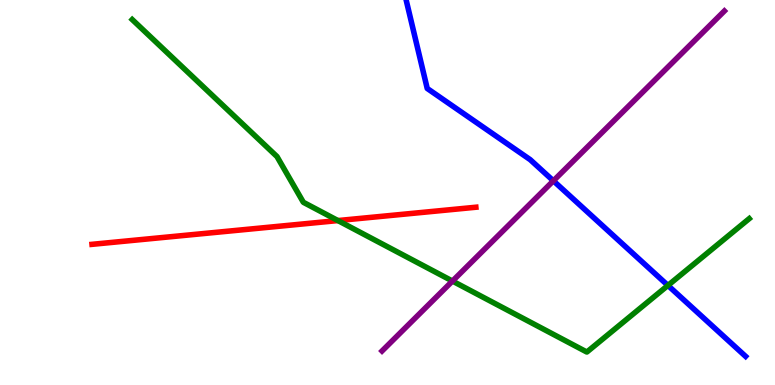[{'lines': ['blue', 'red'], 'intersections': []}, {'lines': ['green', 'red'], 'intersections': [{'x': 4.36, 'y': 4.27}]}, {'lines': ['purple', 'red'], 'intersections': []}, {'lines': ['blue', 'green'], 'intersections': [{'x': 8.62, 'y': 2.59}]}, {'lines': ['blue', 'purple'], 'intersections': [{'x': 7.14, 'y': 5.3}]}, {'lines': ['green', 'purple'], 'intersections': [{'x': 5.84, 'y': 2.7}]}]